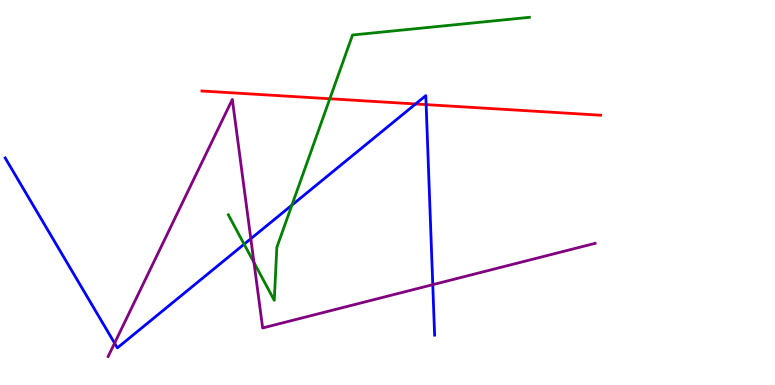[{'lines': ['blue', 'red'], 'intersections': [{'x': 5.36, 'y': 7.3}, {'x': 5.5, 'y': 7.28}]}, {'lines': ['green', 'red'], 'intersections': [{'x': 4.26, 'y': 7.43}]}, {'lines': ['purple', 'red'], 'intersections': []}, {'lines': ['blue', 'green'], 'intersections': [{'x': 3.15, 'y': 3.66}, {'x': 3.77, 'y': 4.67}]}, {'lines': ['blue', 'purple'], 'intersections': [{'x': 1.48, 'y': 1.09}, {'x': 3.24, 'y': 3.8}, {'x': 5.58, 'y': 2.61}]}, {'lines': ['green', 'purple'], 'intersections': [{'x': 3.28, 'y': 3.18}]}]